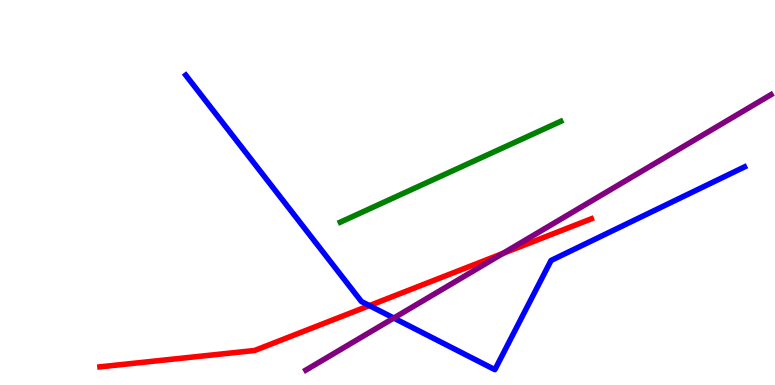[{'lines': ['blue', 'red'], 'intersections': [{'x': 4.77, 'y': 2.06}]}, {'lines': ['green', 'red'], 'intersections': []}, {'lines': ['purple', 'red'], 'intersections': [{'x': 6.49, 'y': 3.42}]}, {'lines': ['blue', 'green'], 'intersections': []}, {'lines': ['blue', 'purple'], 'intersections': [{'x': 5.08, 'y': 1.74}]}, {'lines': ['green', 'purple'], 'intersections': []}]